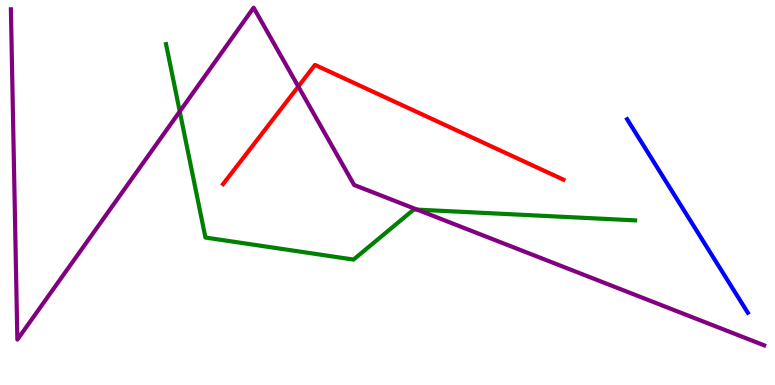[{'lines': ['blue', 'red'], 'intersections': []}, {'lines': ['green', 'red'], 'intersections': []}, {'lines': ['purple', 'red'], 'intersections': [{'x': 3.85, 'y': 7.75}]}, {'lines': ['blue', 'green'], 'intersections': []}, {'lines': ['blue', 'purple'], 'intersections': []}, {'lines': ['green', 'purple'], 'intersections': [{'x': 2.32, 'y': 7.1}, {'x': 5.38, 'y': 4.56}]}]